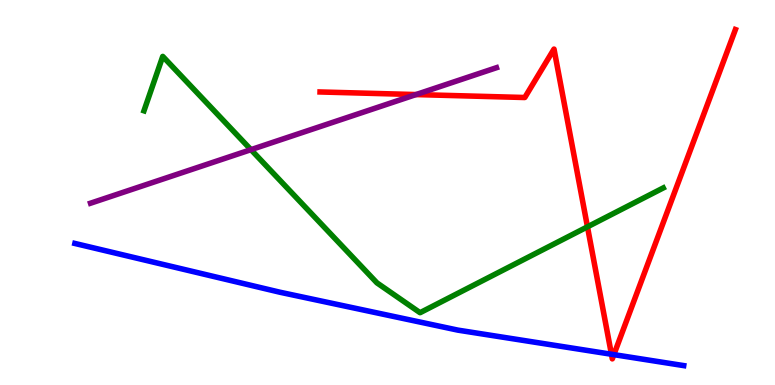[{'lines': ['blue', 'red'], 'intersections': [{'x': 7.89, 'y': 0.799}, {'x': 7.92, 'y': 0.789}]}, {'lines': ['green', 'red'], 'intersections': [{'x': 7.58, 'y': 4.11}]}, {'lines': ['purple', 'red'], 'intersections': [{'x': 5.37, 'y': 7.54}]}, {'lines': ['blue', 'green'], 'intersections': []}, {'lines': ['blue', 'purple'], 'intersections': []}, {'lines': ['green', 'purple'], 'intersections': [{'x': 3.24, 'y': 6.11}]}]